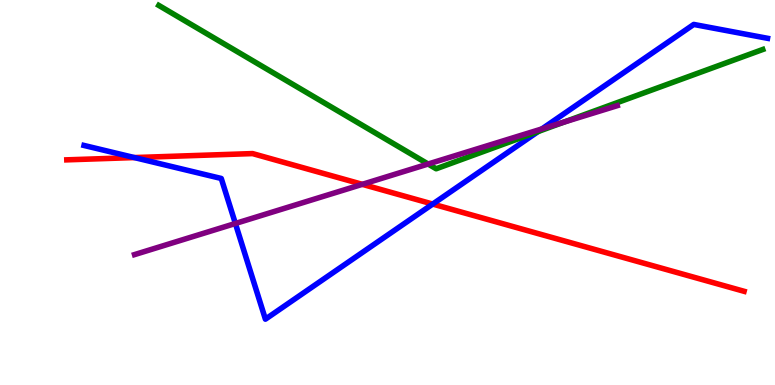[{'lines': ['blue', 'red'], 'intersections': [{'x': 1.73, 'y': 5.91}, {'x': 5.58, 'y': 4.7}]}, {'lines': ['green', 'red'], 'intersections': []}, {'lines': ['purple', 'red'], 'intersections': [{'x': 4.67, 'y': 5.21}]}, {'lines': ['blue', 'green'], 'intersections': [{'x': 6.94, 'y': 6.58}]}, {'lines': ['blue', 'purple'], 'intersections': [{'x': 3.04, 'y': 4.2}, {'x': 6.99, 'y': 6.65}]}, {'lines': ['green', 'purple'], 'intersections': [{'x': 5.52, 'y': 5.74}, {'x': 7.27, 'y': 6.83}]}]